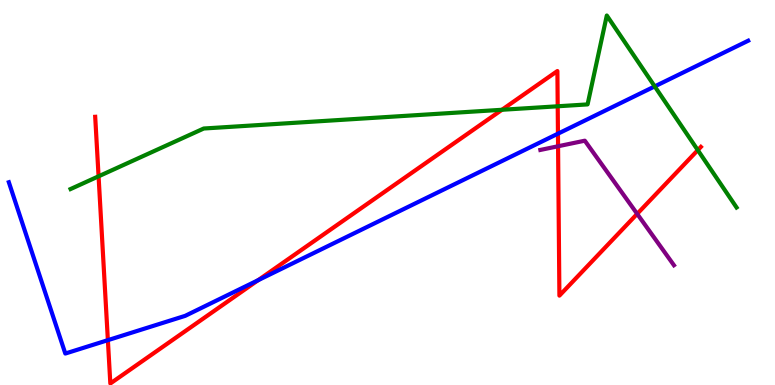[{'lines': ['blue', 'red'], 'intersections': [{'x': 1.39, 'y': 1.16}, {'x': 3.33, 'y': 2.72}, {'x': 7.2, 'y': 6.53}]}, {'lines': ['green', 'red'], 'intersections': [{'x': 1.27, 'y': 5.42}, {'x': 6.48, 'y': 7.15}, {'x': 7.2, 'y': 7.24}, {'x': 9.0, 'y': 6.1}]}, {'lines': ['purple', 'red'], 'intersections': [{'x': 7.2, 'y': 6.2}, {'x': 8.22, 'y': 4.44}]}, {'lines': ['blue', 'green'], 'intersections': [{'x': 8.45, 'y': 7.76}]}, {'lines': ['blue', 'purple'], 'intersections': []}, {'lines': ['green', 'purple'], 'intersections': []}]